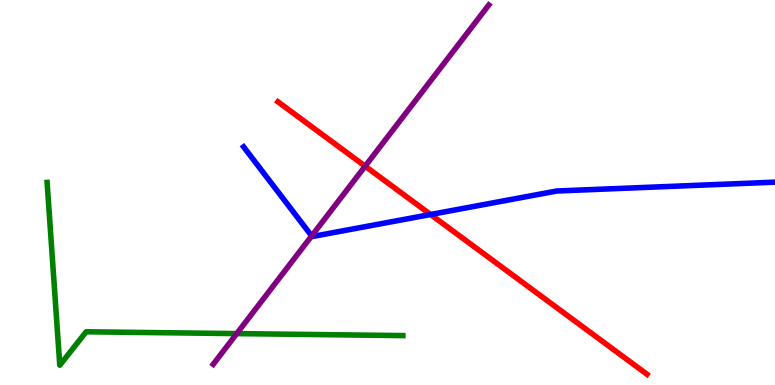[{'lines': ['blue', 'red'], 'intersections': [{'x': 5.56, 'y': 4.43}]}, {'lines': ['green', 'red'], 'intersections': []}, {'lines': ['purple', 'red'], 'intersections': [{'x': 4.71, 'y': 5.68}]}, {'lines': ['blue', 'green'], 'intersections': []}, {'lines': ['blue', 'purple'], 'intersections': [{'x': 4.02, 'y': 3.87}]}, {'lines': ['green', 'purple'], 'intersections': [{'x': 3.05, 'y': 1.34}]}]